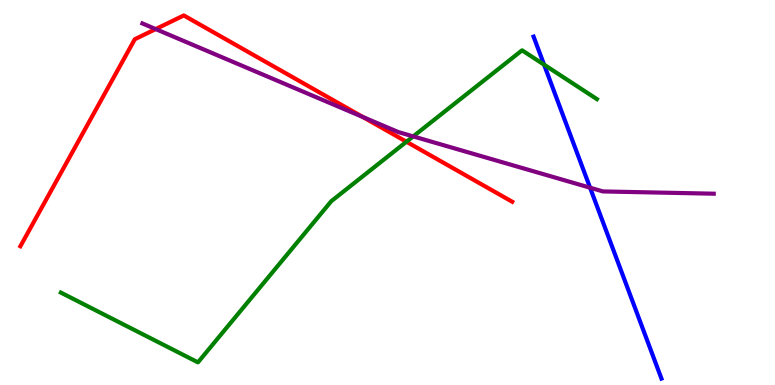[{'lines': ['blue', 'red'], 'intersections': []}, {'lines': ['green', 'red'], 'intersections': [{'x': 5.24, 'y': 6.32}]}, {'lines': ['purple', 'red'], 'intersections': [{'x': 2.01, 'y': 9.24}, {'x': 4.68, 'y': 6.96}]}, {'lines': ['blue', 'green'], 'intersections': [{'x': 7.02, 'y': 8.32}]}, {'lines': ['blue', 'purple'], 'intersections': [{'x': 7.61, 'y': 5.12}]}, {'lines': ['green', 'purple'], 'intersections': [{'x': 5.33, 'y': 6.46}]}]